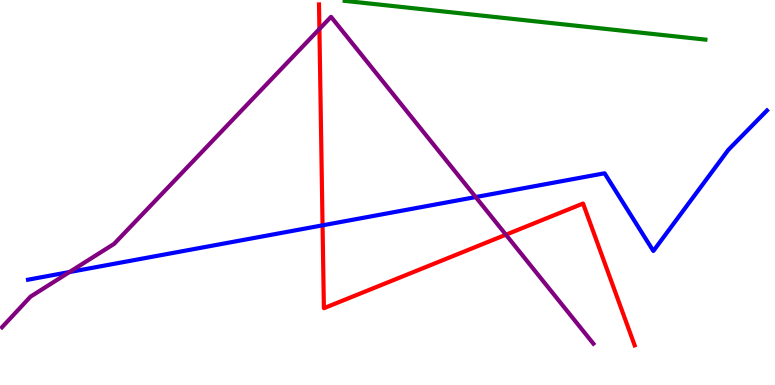[{'lines': ['blue', 'red'], 'intersections': [{'x': 4.16, 'y': 4.15}]}, {'lines': ['green', 'red'], 'intersections': []}, {'lines': ['purple', 'red'], 'intersections': [{'x': 4.12, 'y': 9.25}, {'x': 6.53, 'y': 3.9}]}, {'lines': ['blue', 'green'], 'intersections': []}, {'lines': ['blue', 'purple'], 'intersections': [{'x': 0.896, 'y': 2.93}, {'x': 6.14, 'y': 4.88}]}, {'lines': ['green', 'purple'], 'intersections': []}]